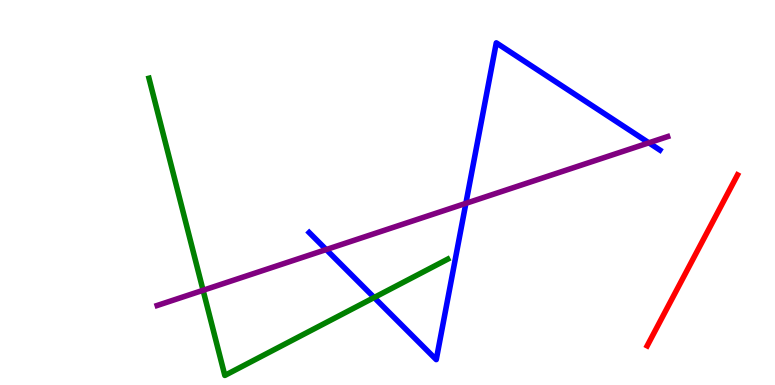[{'lines': ['blue', 'red'], 'intersections': []}, {'lines': ['green', 'red'], 'intersections': []}, {'lines': ['purple', 'red'], 'intersections': []}, {'lines': ['blue', 'green'], 'intersections': [{'x': 4.83, 'y': 2.27}]}, {'lines': ['blue', 'purple'], 'intersections': [{'x': 4.21, 'y': 3.52}, {'x': 6.01, 'y': 4.72}, {'x': 8.37, 'y': 6.29}]}, {'lines': ['green', 'purple'], 'intersections': [{'x': 2.62, 'y': 2.46}]}]